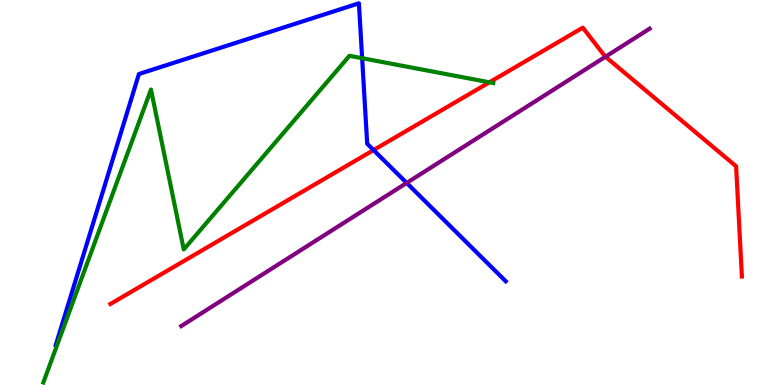[{'lines': ['blue', 'red'], 'intersections': [{'x': 4.82, 'y': 6.1}]}, {'lines': ['green', 'red'], 'intersections': [{'x': 6.32, 'y': 7.86}]}, {'lines': ['purple', 'red'], 'intersections': [{'x': 7.81, 'y': 8.53}]}, {'lines': ['blue', 'green'], 'intersections': [{'x': 4.67, 'y': 8.49}]}, {'lines': ['blue', 'purple'], 'intersections': [{'x': 5.25, 'y': 5.25}]}, {'lines': ['green', 'purple'], 'intersections': []}]